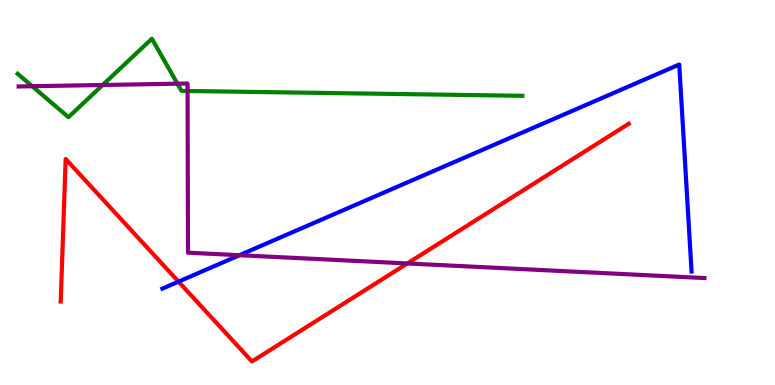[{'lines': ['blue', 'red'], 'intersections': [{'x': 2.3, 'y': 2.68}]}, {'lines': ['green', 'red'], 'intersections': []}, {'lines': ['purple', 'red'], 'intersections': [{'x': 5.26, 'y': 3.16}]}, {'lines': ['blue', 'green'], 'intersections': []}, {'lines': ['blue', 'purple'], 'intersections': [{'x': 3.09, 'y': 3.37}]}, {'lines': ['green', 'purple'], 'intersections': [{'x': 0.416, 'y': 7.76}, {'x': 1.32, 'y': 7.79}, {'x': 2.29, 'y': 7.83}, {'x': 2.42, 'y': 7.64}]}]